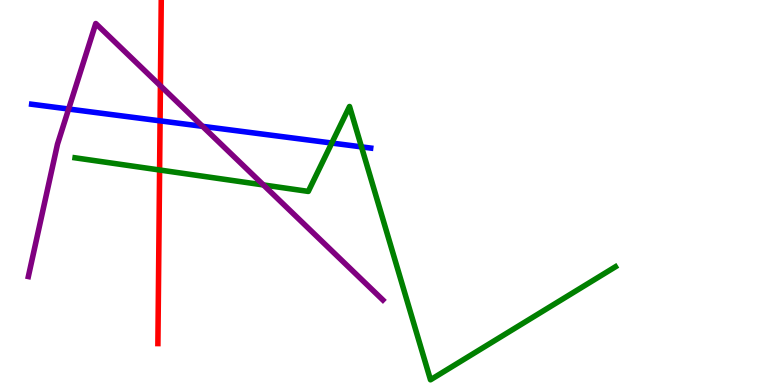[{'lines': ['blue', 'red'], 'intersections': [{'x': 2.07, 'y': 6.86}]}, {'lines': ['green', 'red'], 'intersections': [{'x': 2.06, 'y': 5.58}]}, {'lines': ['purple', 'red'], 'intersections': [{'x': 2.07, 'y': 7.77}]}, {'lines': ['blue', 'green'], 'intersections': [{'x': 4.28, 'y': 6.28}, {'x': 4.66, 'y': 6.19}]}, {'lines': ['blue', 'purple'], 'intersections': [{'x': 0.886, 'y': 7.17}, {'x': 2.61, 'y': 6.72}]}, {'lines': ['green', 'purple'], 'intersections': [{'x': 3.4, 'y': 5.2}]}]